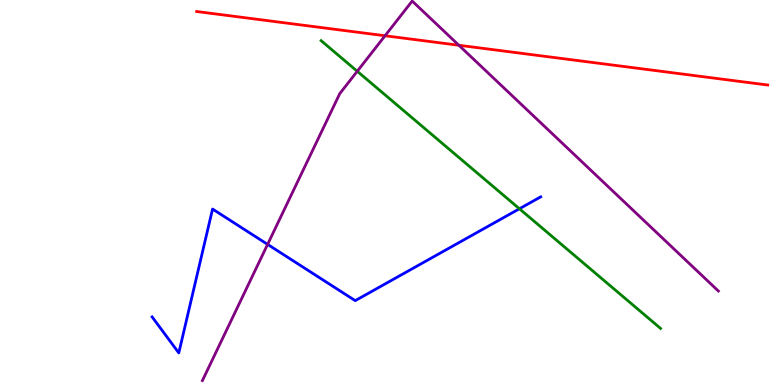[{'lines': ['blue', 'red'], 'intersections': []}, {'lines': ['green', 'red'], 'intersections': []}, {'lines': ['purple', 'red'], 'intersections': [{'x': 4.97, 'y': 9.07}, {'x': 5.92, 'y': 8.82}]}, {'lines': ['blue', 'green'], 'intersections': [{'x': 6.7, 'y': 4.58}]}, {'lines': ['blue', 'purple'], 'intersections': [{'x': 3.45, 'y': 3.65}]}, {'lines': ['green', 'purple'], 'intersections': [{'x': 4.61, 'y': 8.15}]}]